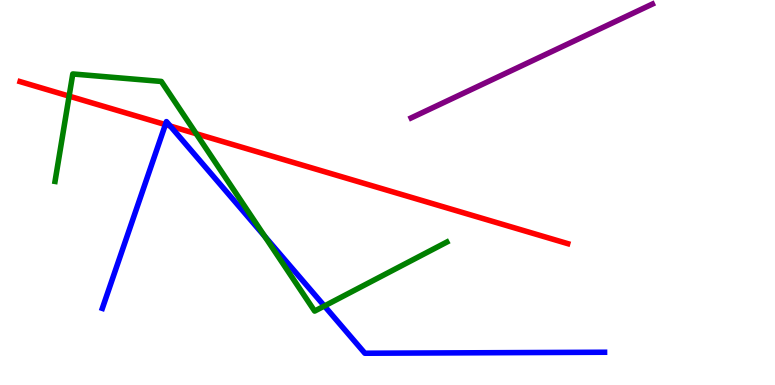[{'lines': ['blue', 'red'], 'intersections': [{'x': 2.13, 'y': 6.76}, {'x': 2.2, 'y': 6.73}]}, {'lines': ['green', 'red'], 'intersections': [{'x': 0.892, 'y': 7.5}, {'x': 2.53, 'y': 6.53}]}, {'lines': ['purple', 'red'], 'intersections': []}, {'lines': ['blue', 'green'], 'intersections': [{'x': 3.42, 'y': 3.86}, {'x': 4.19, 'y': 2.05}]}, {'lines': ['blue', 'purple'], 'intersections': []}, {'lines': ['green', 'purple'], 'intersections': []}]